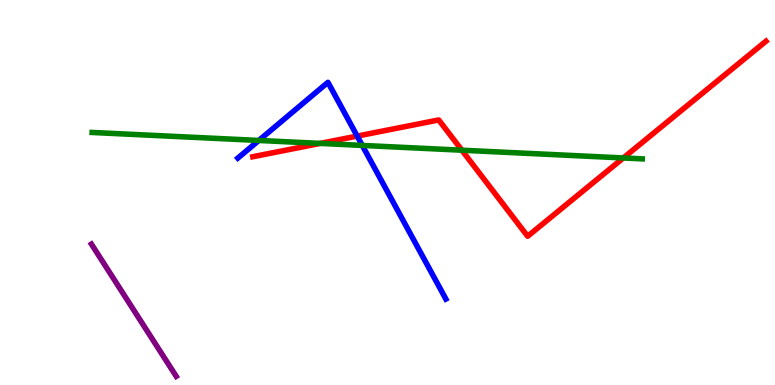[{'lines': ['blue', 'red'], 'intersections': [{'x': 4.61, 'y': 6.47}]}, {'lines': ['green', 'red'], 'intersections': [{'x': 4.13, 'y': 6.28}, {'x': 5.96, 'y': 6.1}, {'x': 8.04, 'y': 5.9}]}, {'lines': ['purple', 'red'], 'intersections': []}, {'lines': ['blue', 'green'], 'intersections': [{'x': 3.34, 'y': 6.35}, {'x': 4.67, 'y': 6.22}]}, {'lines': ['blue', 'purple'], 'intersections': []}, {'lines': ['green', 'purple'], 'intersections': []}]